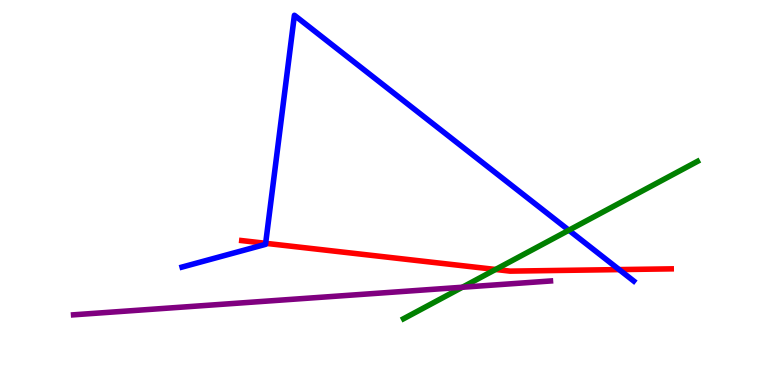[{'lines': ['blue', 'red'], 'intersections': [{'x': 3.43, 'y': 3.68}, {'x': 7.99, 'y': 3.0}]}, {'lines': ['green', 'red'], 'intersections': [{'x': 6.39, 'y': 3.0}]}, {'lines': ['purple', 'red'], 'intersections': []}, {'lines': ['blue', 'green'], 'intersections': [{'x': 7.34, 'y': 4.02}]}, {'lines': ['blue', 'purple'], 'intersections': []}, {'lines': ['green', 'purple'], 'intersections': [{'x': 5.97, 'y': 2.54}]}]